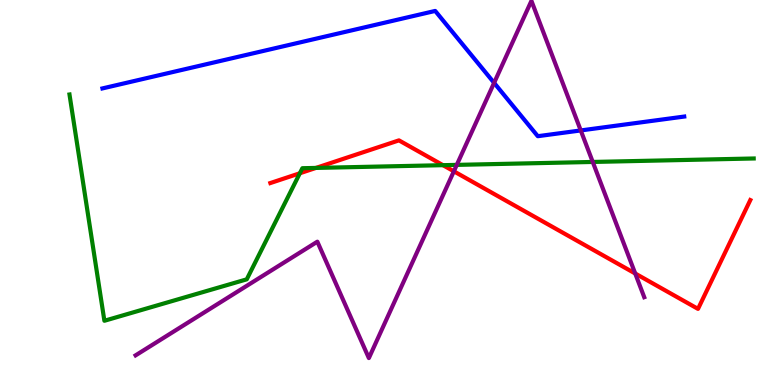[{'lines': ['blue', 'red'], 'intersections': []}, {'lines': ['green', 'red'], 'intersections': [{'x': 3.87, 'y': 5.5}, {'x': 4.08, 'y': 5.64}, {'x': 5.72, 'y': 5.71}]}, {'lines': ['purple', 'red'], 'intersections': [{'x': 5.86, 'y': 5.55}, {'x': 8.2, 'y': 2.9}]}, {'lines': ['blue', 'green'], 'intersections': []}, {'lines': ['blue', 'purple'], 'intersections': [{'x': 6.38, 'y': 7.85}, {'x': 7.49, 'y': 6.61}]}, {'lines': ['green', 'purple'], 'intersections': [{'x': 5.89, 'y': 5.72}, {'x': 7.65, 'y': 5.79}]}]